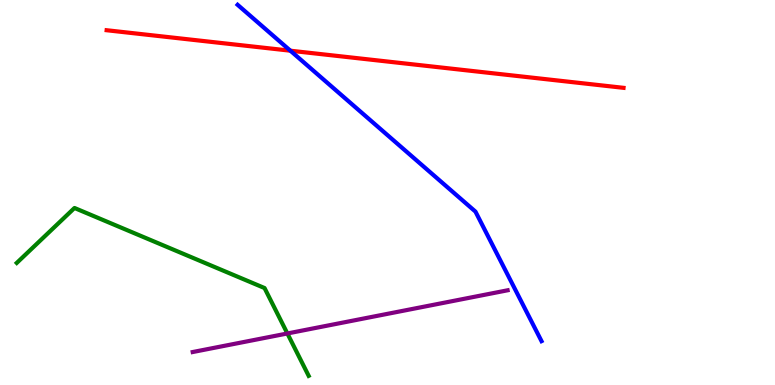[{'lines': ['blue', 'red'], 'intersections': [{'x': 3.75, 'y': 8.68}]}, {'lines': ['green', 'red'], 'intersections': []}, {'lines': ['purple', 'red'], 'intersections': []}, {'lines': ['blue', 'green'], 'intersections': []}, {'lines': ['blue', 'purple'], 'intersections': []}, {'lines': ['green', 'purple'], 'intersections': [{'x': 3.71, 'y': 1.34}]}]